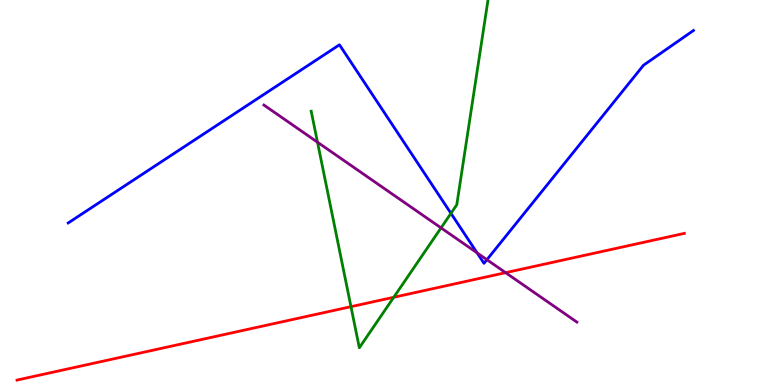[{'lines': ['blue', 'red'], 'intersections': []}, {'lines': ['green', 'red'], 'intersections': [{'x': 4.53, 'y': 2.03}, {'x': 5.08, 'y': 2.28}]}, {'lines': ['purple', 'red'], 'intersections': [{'x': 6.52, 'y': 2.92}]}, {'lines': ['blue', 'green'], 'intersections': [{'x': 5.82, 'y': 4.46}]}, {'lines': ['blue', 'purple'], 'intersections': [{'x': 6.16, 'y': 3.43}, {'x': 6.28, 'y': 3.25}]}, {'lines': ['green', 'purple'], 'intersections': [{'x': 4.1, 'y': 6.31}, {'x': 5.69, 'y': 4.08}]}]